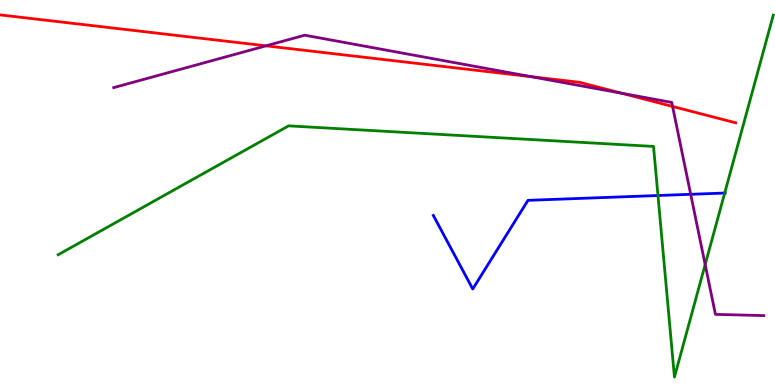[{'lines': ['blue', 'red'], 'intersections': []}, {'lines': ['green', 'red'], 'intersections': []}, {'lines': ['purple', 'red'], 'intersections': [{'x': 3.43, 'y': 8.81}, {'x': 6.86, 'y': 8.01}, {'x': 8.02, 'y': 7.58}, {'x': 8.68, 'y': 7.23}]}, {'lines': ['blue', 'green'], 'intersections': [{'x': 8.49, 'y': 4.92}, {'x': 9.35, 'y': 4.99}]}, {'lines': ['blue', 'purple'], 'intersections': [{'x': 8.91, 'y': 4.95}]}, {'lines': ['green', 'purple'], 'intersections': [{'x': 9.1, 'y': 3.13}]}]